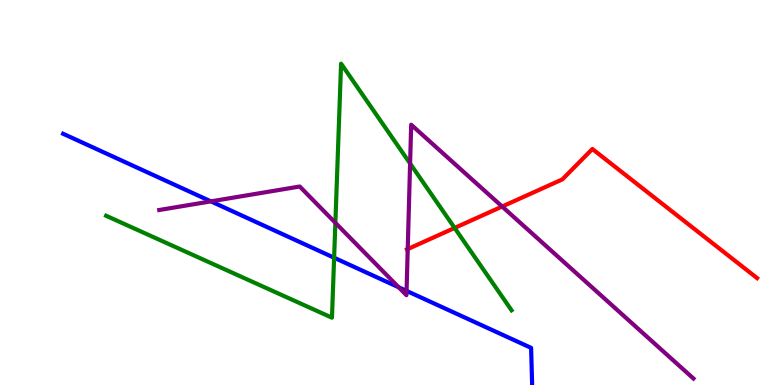[{'lines': ['blue', 'red'], 'intersections': []}, {'lines': ['green', 'red'], 'intersections': [{'x': 5.87, 'y': 4.08}]}, {'lines': ['purple', 'red'], 'intersections': [{'x': 5.26, 'y': 3.53}, {'x': 6.48, 'y': 4.64}]}, {'lines': ['blue', 'green'], 'intersections': [{'x': 4.31, 'y': 3.31}]}, {'lines': ['blue', 'purple'], 'intersections': [{'x': 2.72, 'y': 4.77}, {'x': 5.14, 'y': 2.54}, {'x': 5.25, 'y': 2.44}]}, {'lines': ['green', 'purple'], 'intersections': [{'x': 4.33, 'y': 4.21}, {'x': 5.29, 'y': 5.75}]}]